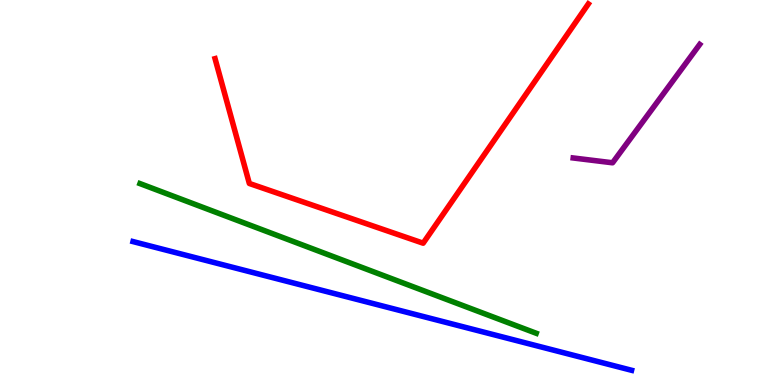[{'lines': ['blue', 'red'], 'intersections': []}, {'lines': ['green', 'red'], 'intersections': []}, {'lines': ['purple', 'red'], 'intersections': []}, {'lines': ['blue', 'green'], 'intersections': []}, {'lines': ['blue', 'purple'], 'intersections': []}, {'lines': ['green', 'purple'], 'intersections': []}]